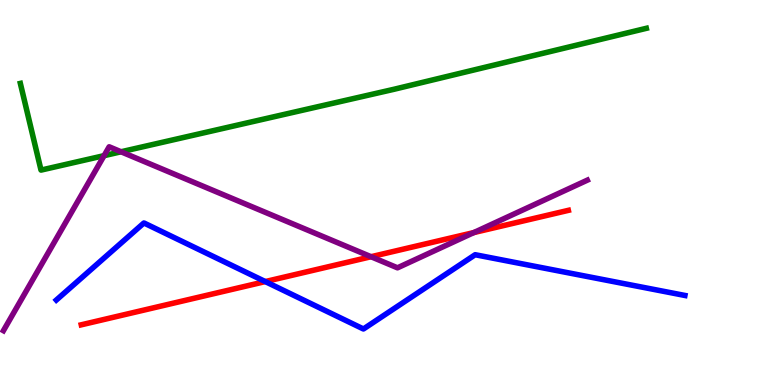[{'lines': ['blue', 'red'], 'intersections': [{'x': 3.42, 'y': 2.69}]}, {'lines': ['green', 'red'], 'intersections': []}, {'lines': ['purple', 'red'], 'intersections': [{'x': 4.79, 'y': 3.33}, {'x': 6.11, 'y': 3.96}]}, {'lines': ['blue', 'green'], 'intersections': []}, {'lines': ['blue', 'purple'], 'intersections': []}, {'lines': ['green', 'purple'], 'intersections': [{'x': 1.34, 'y': 5.96}, {'x': 1.56, 'y': 6.06}]}]